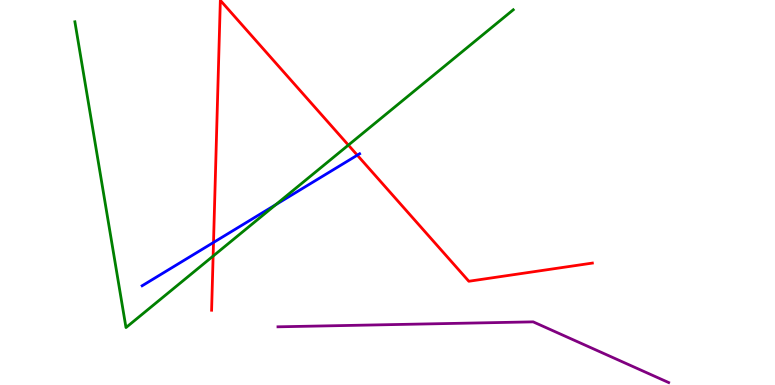[{'lines': ['blue', 'red'], 'intersections': [{'x': 2.75, 'y': 3.7}, {'x': 4.61, 'y': 5.97}]}, {'lines': ['green', 'red'], 'intersections': [{'x': 2.75, 'y': 3.35}, {'x': 4.5, 'y': 6.23}]}, {'lines': ['purple', 'red'], 'intersections': []}, {'lines': ['blue', 'green'], 'intersections': [{'x': 3.56, 'y': 4.68}]}, {'lines': ['blue', 'purple'], 'intersections': []}, {'lines': ['green', 'purple'], 'intersections': []}]